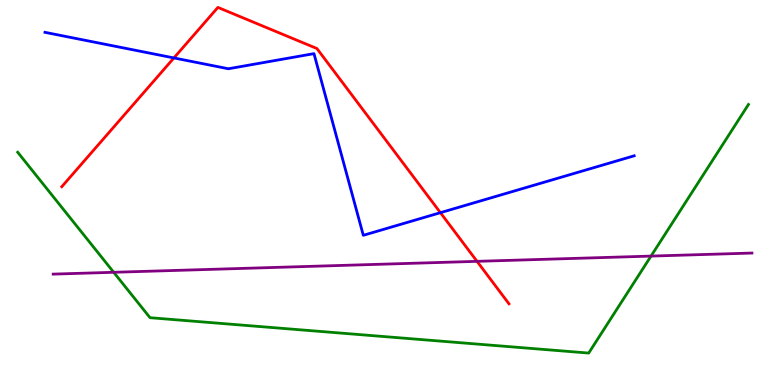[{'lines': ['blue', 'red'], 'intersections': [{'x': 2.24, 'y': 8.5}, {'x': 5.68, 'y': 4.48}]}, {'lines': ['green', 'red'], 'intersections': []}, {'lines': ['purple', 'red'], 'intersections': [{'x': 6.16, 'y': 3.21}]}, {'lines': ['blue', 'green'], 'intersections': []}, {'lines': ['blue', 'purple'], 'intersections': []}, {'lines': ['green', 'purple'], 'intersections': [{'x': 1.47, 'y': 2.93}, {'x': 8.4, 'y': 3.35}]}]